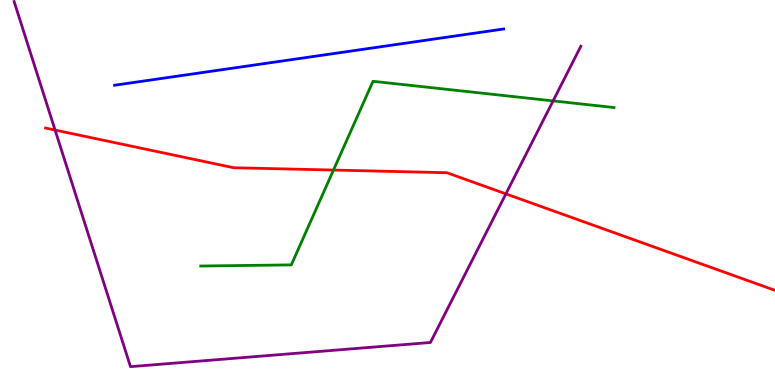[{'lines': ['blue', 'red'], 'intersections': []}, {'lines': ['green', 'red'], 'intersections': [{'x': 4.3, 'y': 5.58}]}, {'lines': ['purple', 'red'], 'intersections': [{'x': 0.711, 'y': 6.62}, {'x': 6.53, 'y': 4.96}]}, {'lines': ['blue', 'green'], 'intersections': []}, {'lines': ['blue', 'purple'], 'intersections': []}, {'lines': ['green', 'purple'], 'intersections': [{'x': 7.14, 'y': 7.38}]}]